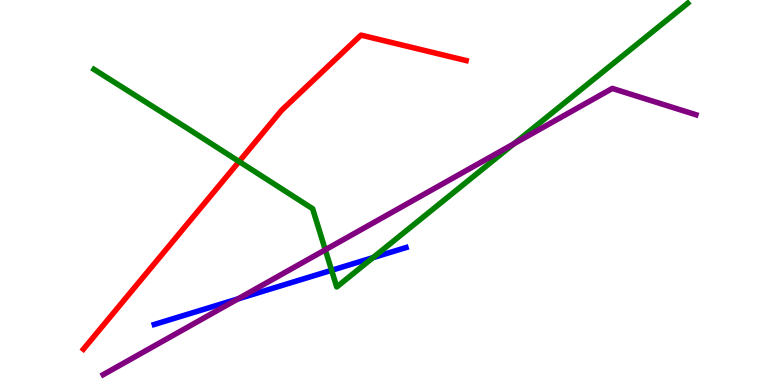[{'lines': ['blue', 'red'], 'intersections': []}, {'lines': ['green', 'red'], 'intersections': [{'x': 3.09, 'y': 5.8}]}, {'lines': ['purple', 'red'], 'intersections': []}, {'lines': ['blue', 'green'], 'intersections': [{'x': 4.28, 'y': 2.98}, {'x': 4.81, 'y': 3.31}]}, {'lines': ['blue', 'purple'], 'intersections': [{'x': 3.07, 'y': 2.24}]}, {'lines': ['green', 'purple'], 'intersections': [{'x': 4.2, 'y': 3.51}, {'x': 6.63, 'y': 6.26}]}]